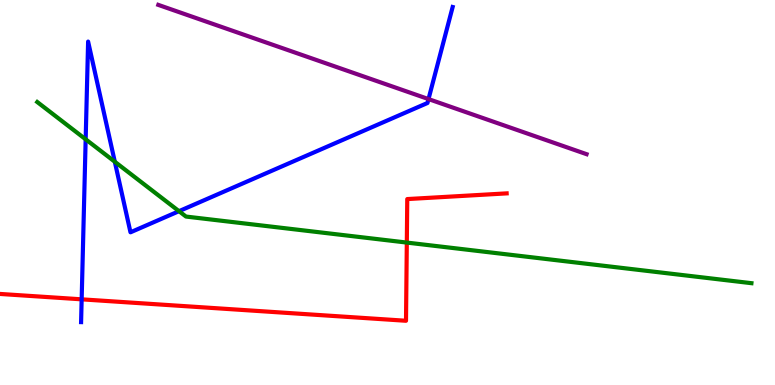[{'lines': ['blue', 'red'], 'intersections': [{'x': 1.05, 'y': 2.23}]}, {'lines': ['green', 'red'], 'intersections': [{'x': 5.25, 'y': 3.7}]}, {'lines': ['purple', 'red'], 'intersections': []}, {'lines': ['blue', 'green'], 'intersections': [{'x': 1.11, 'y': 6.38}, {'x': 1.48, 'y': 5.8}, {'x': 2.31, 'y': 4.51}]}, {'lines': ['blue', 'purple'], 'intersections': [{'x': 5.53, 'y': 7.43}]}, {'lines': ['green', 'purple'], 'intersections': []}]